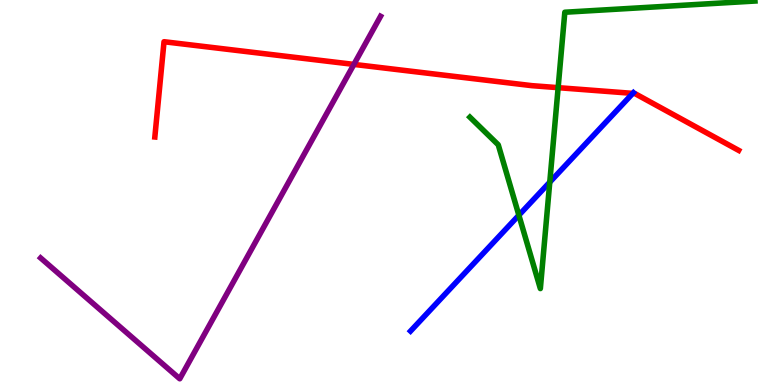[{'lines': ['blue', 'red'], 'intersections': [{'x': 8.17, 'y': 7.57}]}, {'lines': ['green', 'red'], 'intersections': [{'x': 7.2, 'y': 7.72}]}, {'lines': ['purple', 'red'], 'intersections': [{'x': 4.57, 'y': 8.33}]}, {'lines': ['blue', 'green'], 'intersections': [{'x': 6.7, 'y': 4.41}, {'x': 7.09, 'y': 5.27}]}, {'lines': ['blue', 'purple'], 'intersections': []}, {'lines': ['green', 'purple'], 'intersections': []}]